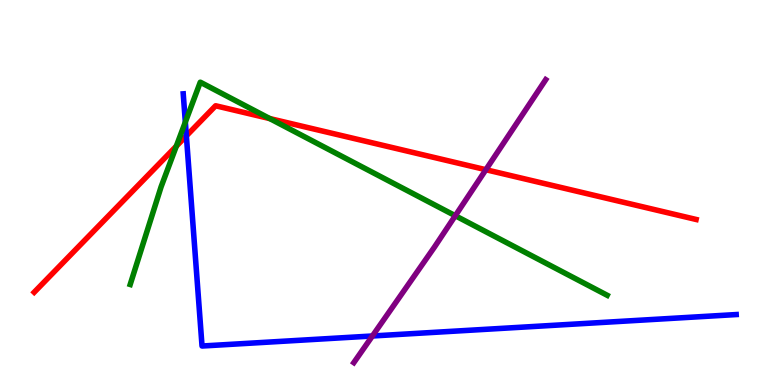[{'lines': ['blue', 'red'], 'intersections': [{'x': 2.4, 'y': 6.47}]}, {'lines': ['green', 'red'], 'intersections': [{'x': 2.28, 'y': 6.2}, {'x': 3.48, 'y': 6.92}]}, {'lines': ['purple', 'red'], 'intersections': [{'x': 6.27, 'y': 5.59}]}, {'lines': ['blue', 'green'], 'intersections': [{'x': 2.39, 'y': 6.83}]}, {'lines': ['blue', 'purple'], 'intersections': [{'x': 4.81, 'y': 1.27}]}, {'lines': ['green', 'purple'], 'intersections': [{'x': 5.87, 'y': 4.4}]}]